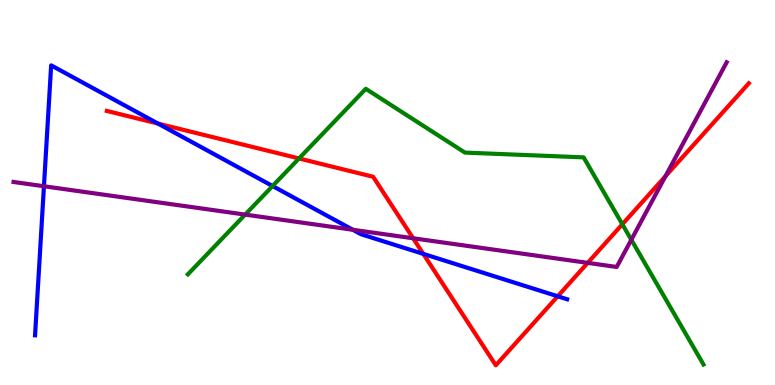[{'lines': ['blue', 'red'], 'intersections': [{'x': 2.04, 'y': 6.79}, {'x': 5.46, 'y': 3.41}, {'x': 7.2, 'y': 2.3}]}, {'lines': ['green', 'red'], 'intersections': [{'x': 3.86, 'y': 5.88}, {'x': 8.03, 'y': 4.17}]}, {'lines': ['purple', 'red'], 'intersections': [{'x': 5.33, 'y': 3.81}, {'x': 7.58, 'y': 3.17}, {'x': 8.59, 'y': 5.42}]}, {'lines': ['blue', 'green'], 'intersections': [{'x': 3.52, 'y': 5.17}]}, {'lines': ['blue', 'purple'], 'intersections': [{'x': 0.567, 'y': 5.16}, {'x': 4.55, 'y': 4.03}]}, {'lines': ['green', 'purple'], 'intersections': [{'x': 3.16, 'y': 4.43}, {'x': 8.15, 'y': 3.77}]}]